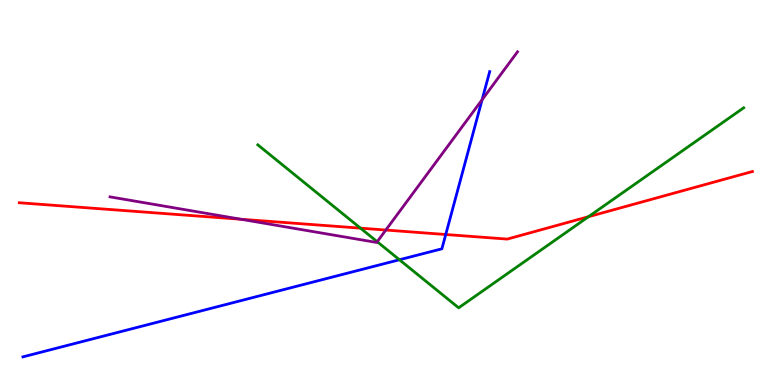[{'lines': ['blue', 'red'], 'intersections': [{'x': 5.75, 'y': 3.91}]}, {'lines': ['green', 'red'], 'intersections': [{'x': 4.65, 'y': 4.07}, {'x': 7.59, 'y': 4.37}]}, {'lines': ['purple', 'red'], 'intersections': [{'x': 3.11, 'y': 4.31}, {'x': 4.98, 'y': 4.02}]}, {'lines': ['blue', 'green'], 'intersections': [{'x': 5.15, 'y': 3.25}]}, {'lines': ['blue', 'purple'], 'intersections': [{'x': 6.22, 'y': 7.41}]}, {'lines': ['green', 'purple'], 'intersections': [{'x': 4.87, 'y': 3.72}]}]